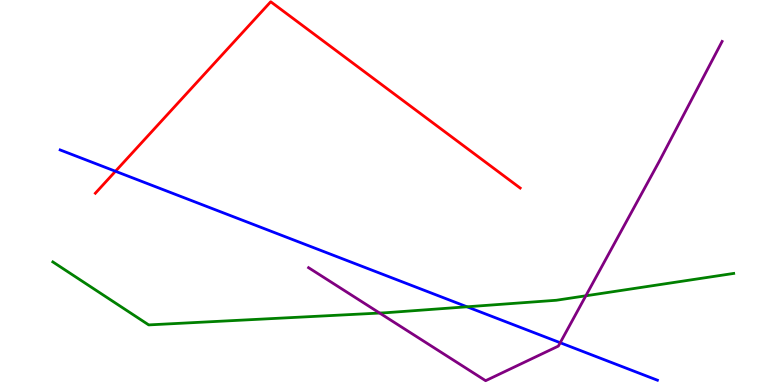[{'lines': ['blue', 'red'], 'intersections': [{'x': 1.49, 'y': 5.55}]}, {'lines': ['green', 'red'], 'intersections': []}, {'lines': ['purple', 'red'], 'intersections': []}, {'lines': ['blue', 'green'], 'intersections': [{'x': 6.03, 'y': 2.03}]}, {'lines': ['blue', 'purple'], 'intersections': [{'x': 7.23, 'y': 1.1}]}, {'lines': ['green', 'purple'], 'intersections': [{'x': 4.9, 'y': 1.87}, {'x': 7.56, 'y': 2.32}]}]